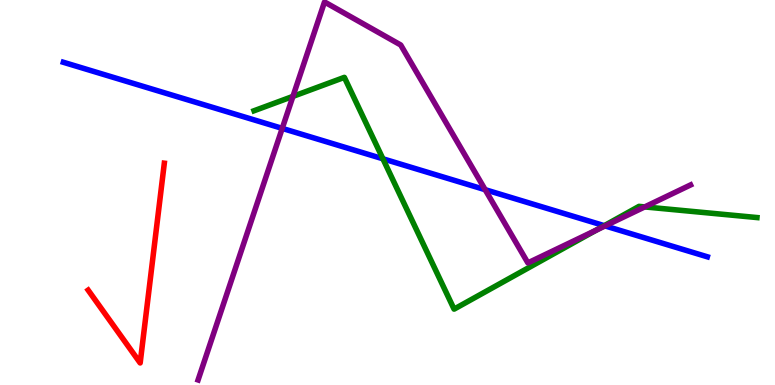[{'lines': ['blue', 'red'], 'intersections': []}, {'lines': ['green', 'red'], 'intersections': []}, {'lines': ['purple', 'red'], 'intersections': []}, {'lines': ['blue', 'green'], 'intersections': [{'x': 4.94, 'y': 5.88}, {'x': 7.8, 'y': 4.14}]}, {'lines': ['blue', 'purple'], 'intersections': [{'x': 3.64, 'y': 6.67}, {'x': 6.26, 'y': 5.07}, {'x': 7.81, 'y': 4.13}]}, {'lines': ['green', 'purple'], 'intersections': [{'x': 3.78, 'y': 7.5}, {'x': 7.69, 'y': 4.02}, {'x': 8.32, 'y': 4.63}]}]